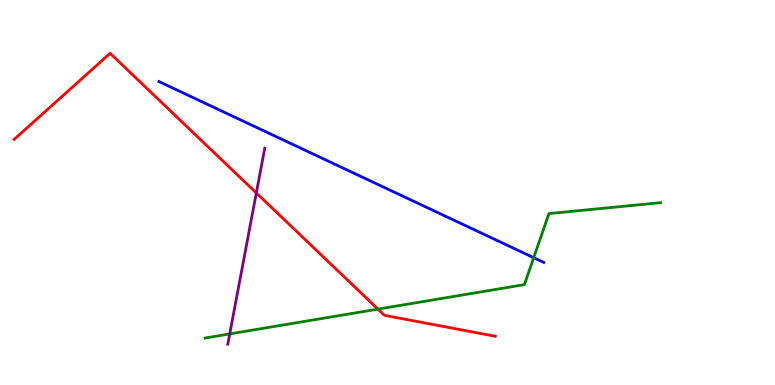[{'lines': ['blue', 'red'], 'intersections': []}, {'lines': ['green', 'red'], 'intersections': [{'x': 4.88, 'y': 1.97}]}, {'lines': ['purple', 'red'], 'intersections': [{'x': 3.31, 'y': 4.99}]}, {'lines': ['blue', 'green'], 'intersections': [{'x': 6.89, 'y': 3.31}]}, {'lines': ['blue', 'purple'], 'intersections': []}, {'lines': ['green', 'purple'], 'intersections': [{'x': 2.96, 'y': 1.33}]}]